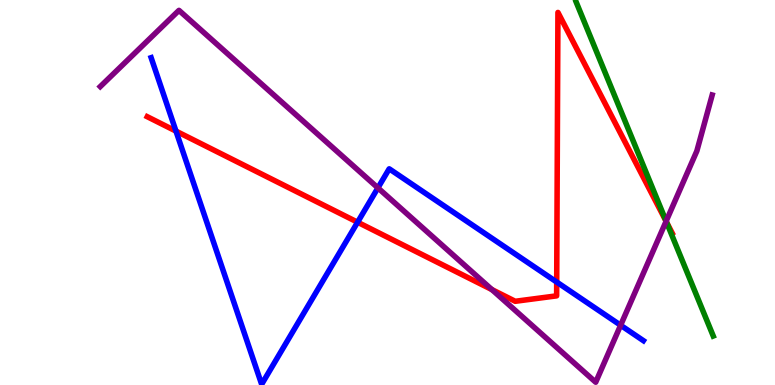[{'lines': ['blue', 'red'], 'intersections': [{'x': 2.27, 'y': 6.59}, {'x': 4.61, 'y': 4.23}, {'x': 7.18, 'y': 2.67}]}, {'lines': ['green', 'red'], 'intersections': [{'x': 8.6, 'y': 4.24}]}, {'lines': ['purple', 'red'], 'intersections': [{'x': 6.35, 'y': 2.48}, {'x': 8.59, 'y': 4.25}]}, {'lines': ['blue', 'green'], 'intersections': []}, {'lines': ['blue', 'purple'], 'intersections': [{'x': 4.88, 'y': 5.12}, {'x': 8.01, 'y': 1.55}]}, {'lines': ['green', 'purple'], 'intersections': [{'x': 8.6, 'y': 4.25}]}]